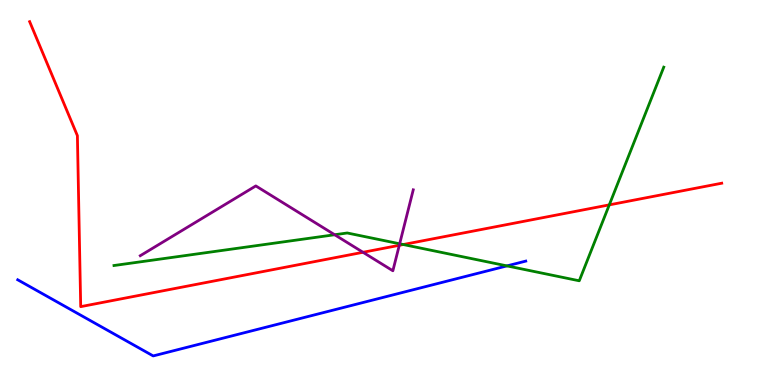[{'lines': ['blue', 'red'], 'intersections': []}, {'lines': ['green', 'red'], 'intersections': [{'x': 5.2, 'y': 3.65}, {'x': 7.86, 'y': 4.68}]}, {'lines': ['purple', 'red'], 'intersections': [{'x': 4.68, 'y': 3.45}, {'x': 5.15, 'y': 3.63}]}, {'lines': ['blue', 'green'], 'intersections': [{'x': 6.54, 'y': 3.09}]}, {'lines': ['blue', 'purple'], 'intersections': []}, {'lines': ['green', 'purple'], 'intersections': [{'x': 4.32, 'y': 3.9}, {'x': 5.16, 'y': 3.67}]}]